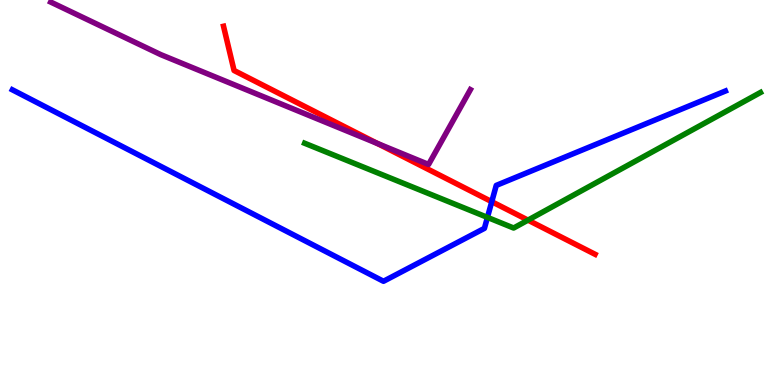[{'lines': ['blue', 'red'], 'intersections': [{'x': 6.35, 'y': 4.76}]}, {'lines': ['green', 'red'], 'intersections': [{'x': 6.81, 'y': 4.28}]}, {'lines': ['purple', 'red'], 'intersections': [{'x': 4.87, 'y': 6.27}]}, {'lines': ['blue', 'green'], 'intersections': [{'x': 6.29, 'y': 4.35}]}, {'lines': ['blue', 'purple'], 'intersections': []}, {'lines': ['green', 'purple'], 'intersections': []}]